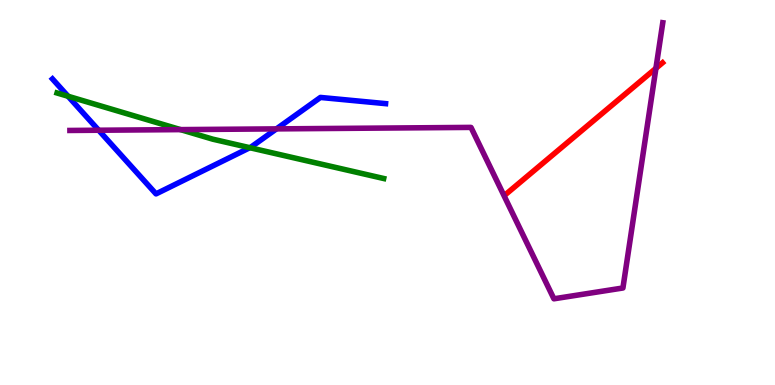[{'lines': ['blue', 'red'], 'intersections': []}, {'lines': ['green', 'red'], 'intersections': []}, {'lines': ['purple', 'red'], 'intersections': [{'x': 8.46, 'y': 8.23}]}, {'lines': ['blue', 'green'], 'intersections': [{'x': 0.878, 'y': 7.5}, {'x': 3.22, 'y': 6.16}]}, {'lines': ['blue', 'purple'], 'intersections': [{'x': 1.27, 'y': 6.62}, {'x': 3.57, 'y': 6.65}]}, {'lines': ['green', 'purple'], 'intersections': [{'x': 2.33, 'y': 6.63}]}]